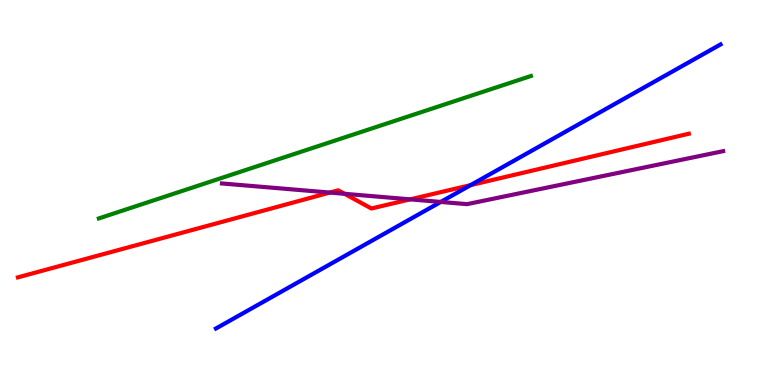[{'lines': ['blue', 'red'], 'intersections': [{'x': 6.07, 'y': 5.19}]}, {'lines': ['green', 'red'], 'intersections': []}, {'lines': ['purple', 'red'], 'intersections': [{'x': 4.26, 'y': 5.0}, {'x': 4.45, 'y': 4.97}, {'x': 5.29, 'y': 4.82}]}, {'lines': ['blue', 'green'], 'intersections': []}, {'lines': ['blue', 'purple'], 'intersections': [{'x': 5.69, 'y': 4.75}]}, {'lines': ['green', 'purple'], 'intersections': []}]